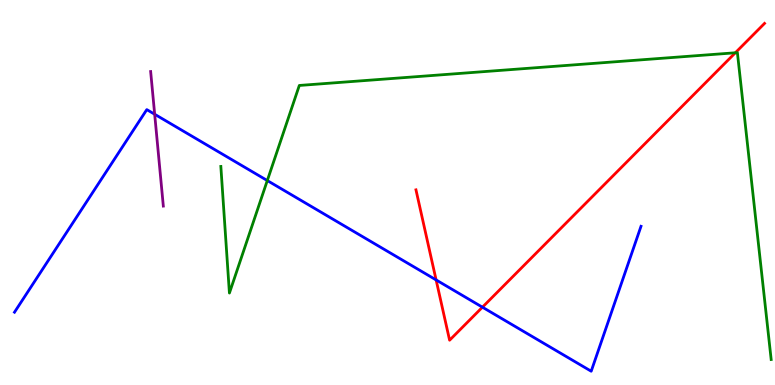[{'lines': ['blue', 'red'], 'intersections': [{'x': 5.63, 'y': 2.73}, {'x': 6.22, 'y': 2.02}]}, {'lines': ['green', 'red'], 'intersections': [{'x': 9.49, 'y': 8.63}]}, {'lines': ['purple', 'red'], 'intersections': []}, {'lines': ['blue', 'green'], 'intersections': [{'x': 3.45, 'y': 5.31}]}, {'lines': ['blue', 'purple'], 'intersections': [{'x': 2.0, 'y': 7.03}]}, {'lines': ['green', 'purple'], 'intersections': []}]